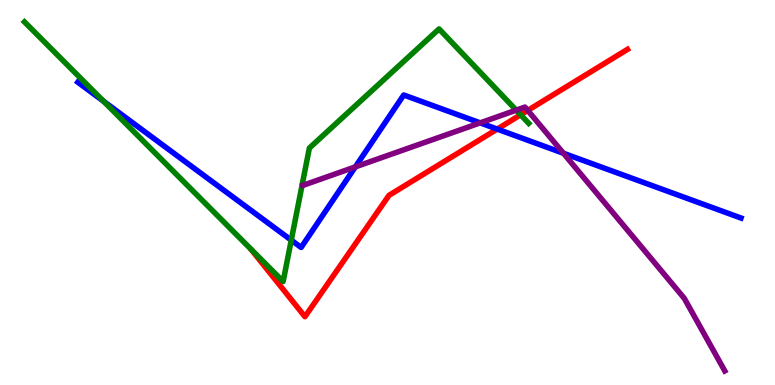[{'lines': ['blue', 'red'], 'intersections': [{'x': 6.42, 'y': 6.65}]}, {'lines': ['green', 'red'], 'intersections': [{'x': 6.72, 'y': 7.02}]}, {'lines': ['purple', 'red'], 'intersections': [{'x': 6.81, 'y': 7.13}]}, {'lines': ['blue', 'green'], 'intersections': [{'x': 1.34, 'y': 7.37}, {'x': 3.76, 'y': 3.76}]}, {'lines': ['blue', 'purple'], 'intersections': [{'x': 4.59, 'y': 5.67}, {'x': 6.2, 'y': 6.81}, {'x': 7.27, 'y': 6.02}]}, {'lines': ['green', 'purple'], 'intersections': [{'x': 6.66, 'y': 7.14}]}]